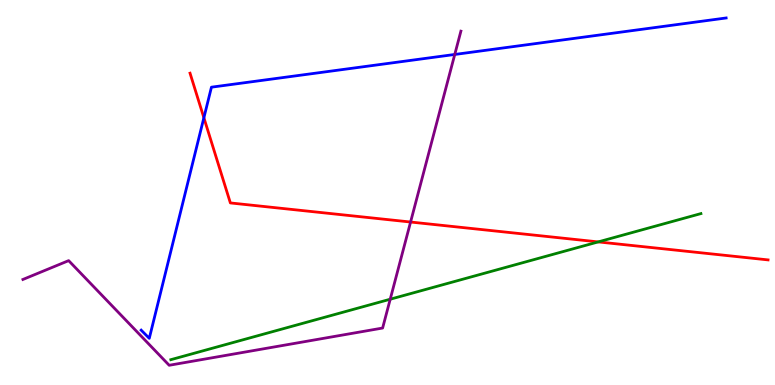[{'lines': ['blue', 'red'], 'intersections': [{'x': 2.63, 'y': 6.94}]}, {'lines': ['green', 'red'], 'intersections': [{'x': 7.72, 'y': 3.72}]}, {'lines': ['purple', 'red'], 'intersections': [{'x': 5.3, 'y': 4.23}]}, {'lines': ['blue', 'green'], 'intersections': []}, {'lines': ['blue', 'purple'], 'intersections': [{'x': 5.87, 'y': 8.59}]}, {'lines': ['green', 'purple'], 'intersections': [{'x': 5.04, 'y': 2.23}]}]